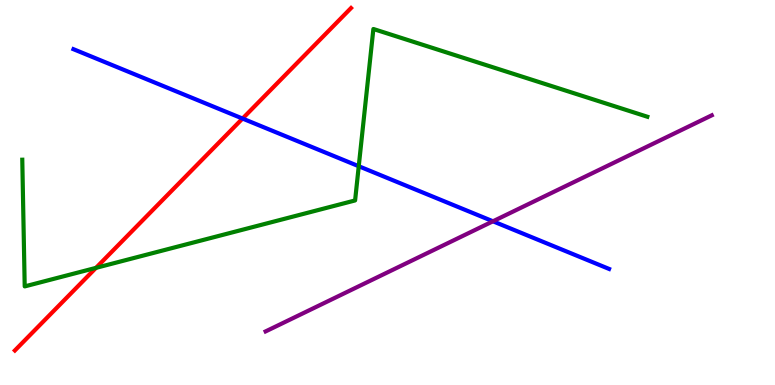[{'lines': ['blue', 'red'], 'intersections': [{'x': 3.13, 'y': 6.92}]}, {'lines': ['green', 'red'], 'intersections': [{'x': 1.24, 'y': 3.04}]}, {'lines': ['purple', 'red'], 'intersections': []}, {'lines': ['blue', 'green'], 'intersections': [{'x': 4.63, 'y': 5.68}]}, {'lines': ['blue', 'purple'], 'intersections': [{'x': 6.36, 'y': 4.25}]}, {'lines': ['green', 'purple'], 'intersections': []}]